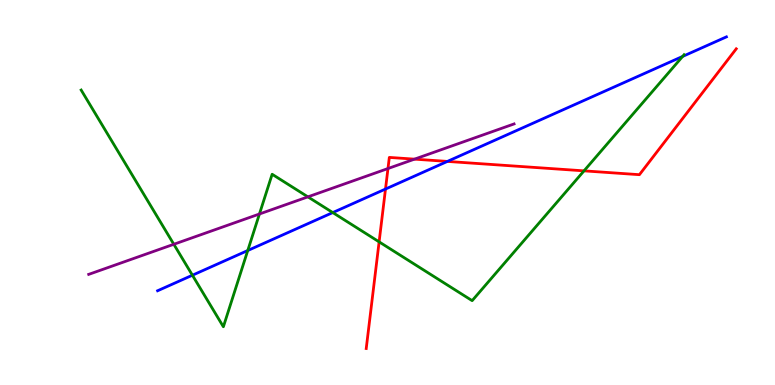[{'lines': ['blue', 'red'], 'intersections': [{'x': 4.97, 'y': 5.09}, {'x': 5.77, 'y': 5.81}]}, {'lines': ['green', 'red'], 'intersections': [{'x': 4.89, 'y': 3.72}, {'x': 7.54, 'y': 5.56}]}, {'lines': ['purple', 'red'], 'intersections': [{'x': 5.01, 'y': 5.62}, {'x': 5.35, 'y': 5.87}]}, {'lines': ['blue', 'green'], 'intersections': [{'x': 2.48, 'y': 2.85}, {'x': 3.2, 'y': 3.49}, {'x': 4.29, 'y': 4.48}, {'x': 8.81, 'y': 8.53}]}, {'lines': ['blue', 'purple'], 'intersections': []}, {'lines': ['green', 'purple'], 'intersections': [{'x': 2.24, 'y': 3.66}, {'x': 3.35, 'y': 4.44}, {'x': 3.97, 'y': 4.89}]}]